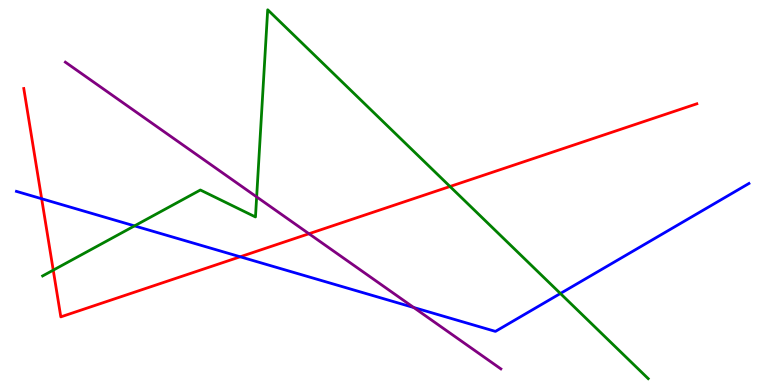[{'lines': ['blue', 'red'], 'intersections': [{'x': 0.538, 'y': 4.84}, {'x': 3.1, 'y': 3.33}]}, {'lines': ['green', 'red'], 'intersections': [{'x': 0.687, 'y': 2.98}, {'x': 5.81, 'y': 5.16}]}, {'lines': ['purple', 'red'], 'intersections': [{'x': 3.99, 'y': 3.93}]}, {'lines': ['blue', 'green'], 'intersections': [{'x': 1.74, 'y': 4.13}, {'x': 7.23, 'y': 2.38}]}, {'lines': ['blue', 'purple'], 'intersections': [{'x': 5.34, 'y': 2.01}]}, {'lines': ['green', 'purple'], 'intersections': [{'x': 3.31, 'y': 4.89}]}]